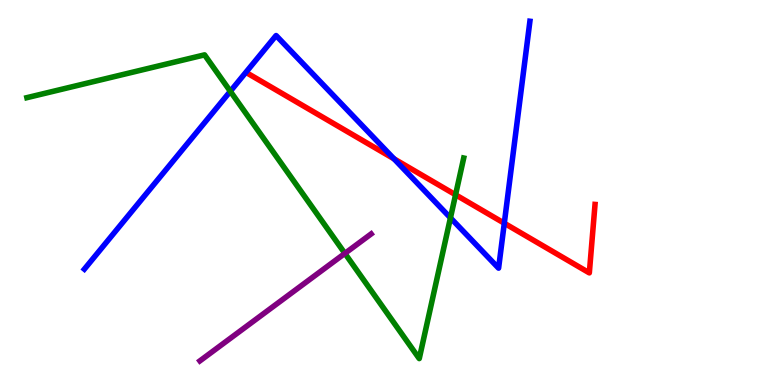[{'lines': ['blue', 'red'], 'intersections': [{'x': 5.08, 'y': 5.87}, {'x': 6.51, 'y': 4.2}]}, {'lines': ['green', 'red'], 'intersections': [{'x': 5.88, 'y': 4.94}]}, {'lines': ['purple', 'red'], 'intersections': []}, {'lines': ['blue', 'green'], 'intersections': [{'x': 2.97, 'y': 7.63}, {'x': 5.81, 'y': 4.34}]}, {'lines': ['blue', 'purple'], 'intersections': []}, {'lines': ['green', 'purple'], 'intersections': [{'x': 4.45, 'y': 3.42}]}]